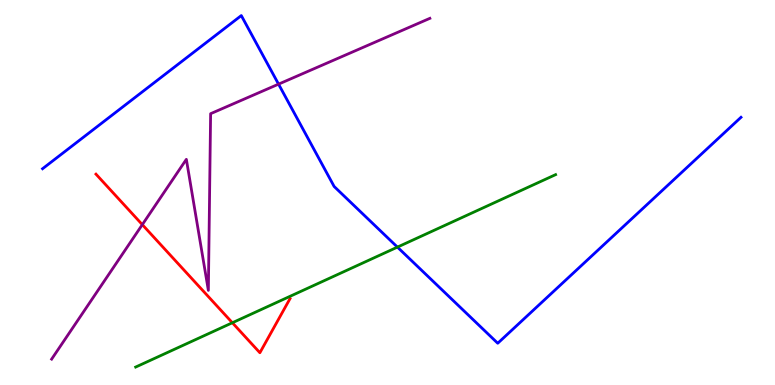[{'lines': ['blue', 'red'], 'intersections': []}, {'lines': ['green', 'red'], 'intersections': [{'x': 3.0, 'y': 1.62}]}, {'lines': ['purple', 'red'], 'intersections': [{'x': 1.84, 'y': 4.17}]}, {'lines': ['blue', 'green'], 'intersections': [{'x': 5.13, 'y': 3.58}]}, {'lines': ['blue', 'purple'], 'intersections': [{'x': 3.59, 'y': 7.81}]}, {'lines': ['green', 'purple'], 'intersections': []}]